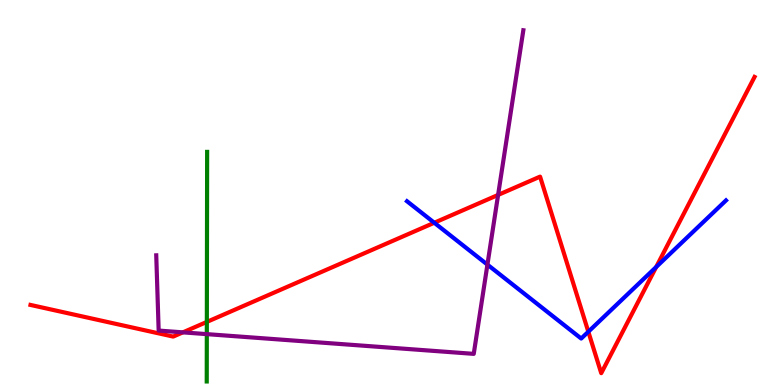[{'lines': ['blue', 'red'], 'intersections': [{'x': 5.6, 'y': 4.21}, {'x': 7.59, 'y': 1.38}, {'x': 8.47, 'y': 3.06}]}, {'lines': ['green', 'red'], 'intersections': [{'x': 2.67, 'y': 1.64}]}, {'lines': ['purple', 'red'], 'intersections': [{'x': 2.36, 'y': 1.37}, {'x': 6.43, 'y': 4.94}]}, {'lines': ['blue', 'green'], 'intersections': []}, {'lines': ['blue', 'purple'], 'intersections': [{'x': 6.29, 'y': 3.13}]}, {'lines': ['green', 'purple'], 'intersections': [{'x': 2.67, 'y': 1.32}]}]